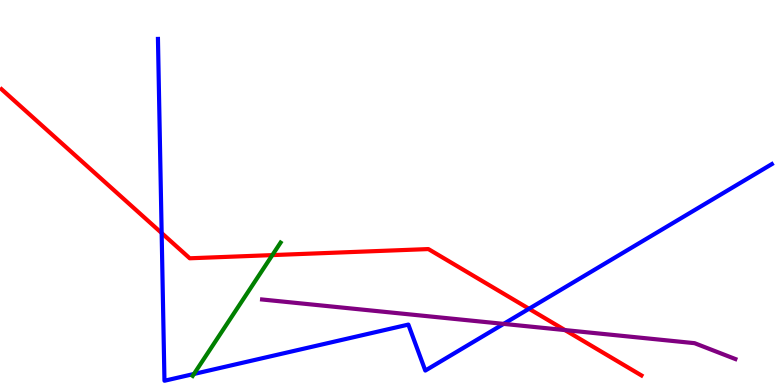[{'lines': ['blue', 'red'], 'intersections': [{'x': 2.09, 'y': 3.95}, {'x': 6.83, 'y': 1.98}]}, {'lines': ['green', 'red'], 'intersections': [{'x': 3.51, 'y': 3.37}]}, {'lines': ['purple', 'red'], 'intersections': [{'x': 7.29, 'y': 1.43}]}, {'lines': ['blue', 'green'], 'intersections': [{'x': 2.5, 'y': 0.287}]}, {'lines': ['blue', 'purple'], 'intersections': [{'x': 6.5, 'y': 1.59}]}, {'lines': ['green', 'purple'], 'intersections': []}]